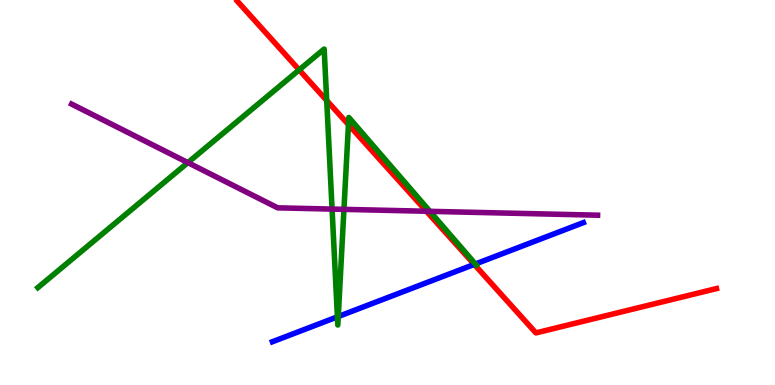[{'lines': ['blue', 'red'], 'intersections': [{'x': 6.12, 'y': 3.13}]}, {'lines': ['green', 'red'], 'intersections': [{'x': 3.86, 'y': 8.18}, {'x': 4.22, 'y': 7.39}, {'x': 4.5, 'y': 6.76}]}, {'lines': ['purple', 'red'], 'intersections': [{'x': 5.5, 'y': 4.51}]}, {'lines': ['blue', 'green'], 'intersections': [{'x': 4.35, 'y': 1.77}, {'x': 4.36, 'y': 1.78}, {'x': 6.13, 'y': 3.14}]}, {'lines': ['blue', 'purple'], 'intersections': []}, {'lines': ['green', 'purple'], 'intersections': [{'x': 2.42, 'y': 5.78}, {'x': 4.28, 'y': 4.57}, {'x': 4.44, 'y': 4.56}, {'x': 5.55, 'y': 4.51}]}]